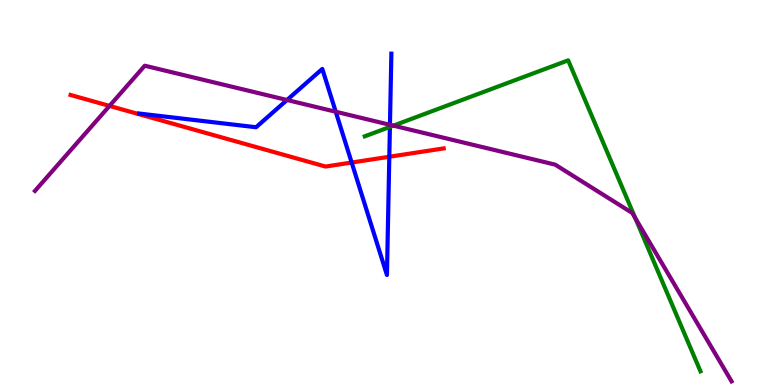[{'lines': ['blue', 'red'], 'intersections': [{'x': 4.54, 'y': 5.78}, {'x': 5.02, 'y': 5.93}]}, {'lines': ['green', 'red'], 'intersections': []}, {'lines': ['purple', 'red'], 'intersections': [{'x': 1.41, 'y': 7.25}]}, {'lines': ['blue', 'green'], 'intersections': [{'x': 5.03, 'y': 6.7}]}, {'lines': ['blue', 'purple'], 'intersections': [{'x': 3.7, 'y': 7.4}, {'x': 4.33, 'y': 7.1}, {'x': 5.03, 'y': 6.76}]}, {'lines': ['green', 'purple'], 'intersections': [{'x': 5.08, 'y': 6.74}, {'x': 8.2, 'y': 4.34}]}]